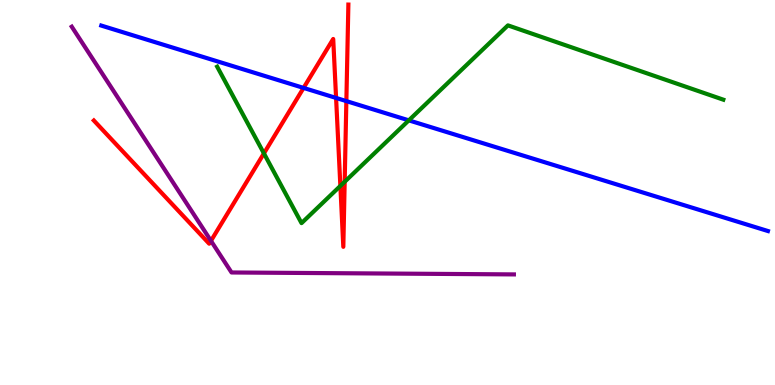[{'lines': ['blue', 'red'], 'intersections': [{'x': 3.92, 'y': 7.72}, {'x': 4.34, 'y': 7.46}, {'x': 4.47, 'y': 7.37}]}, {'lines': ['green', 'red'], 'intersections': [{'x': 3.41, 'y': 6.02}, {'x': 4.39, 'y': 5.17}, {'x': 4.45, 'y': 5.28}]}, {'lines': ['purple', 'red'], 'intersections': [{'x': 2.72, 'y': 3.74}]}, {'lines': ['blue', 'green'], 'intersections': [{'x': 5.27, 'y': 6.87}]}, {'lines': ['blue', 'purple'], 'intersections': []}, {'lines': ['green', 'purple'], 'intersections': []}]